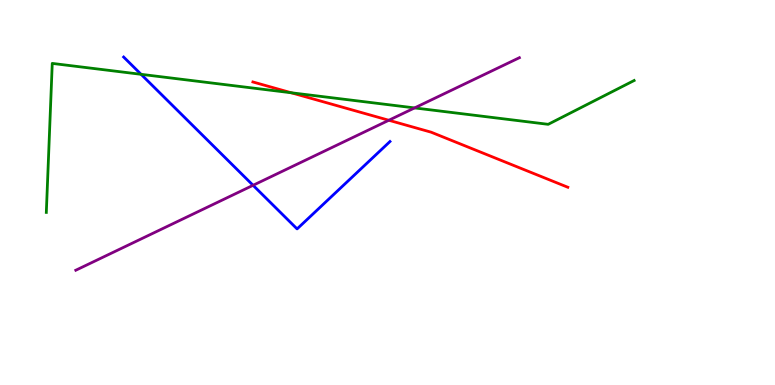[{'lines': ['blue', 'red'], 'intersections': []}, {'lines': ['green', 'red'], 'intersections': [{'x': 3.76, 'y': 7.59}]}, {'lines': ['purple', 'red'], 'intersections': [{'x': 5.02, 'y': 6.88}]}, {'lines': ['blue', 'green'], 'intersections': [{'x': 1.82, 'y': 8.07}]}, {'lines': ['blue', 'purple'], 'intersections': [{'x': 3.27, 'y': 5.19}]}, {'lines': ['green', 'purple'], 'intersections': [{'x': 5.35, 'y': 7.2}]}]